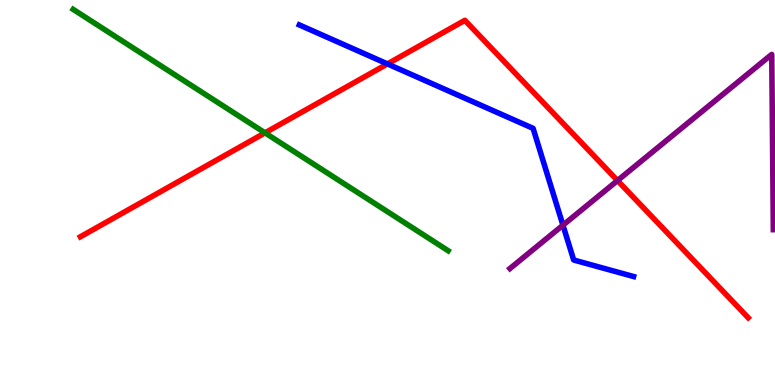[{'lines': ['blue', 'red'], 'intersections': [{'x': 5.0, 'y': 8.34}]}, {'lines': ['green', 'red'], 'intersections': [{'x': 3.42, 'y': 6.55}]}, {'lines': ['purple', 'red'], 'intersections': [{'x': 7.97, 'y': 5.31}]}, {'lines': ['blue', 'green'], 'intersections': []}, {'lines': ['blue', 'purple'], 'intersections': [{'x': 7.26, 'y': 4.15}]}, {'lines': ['green', 'purple'], 'intersections': []}]